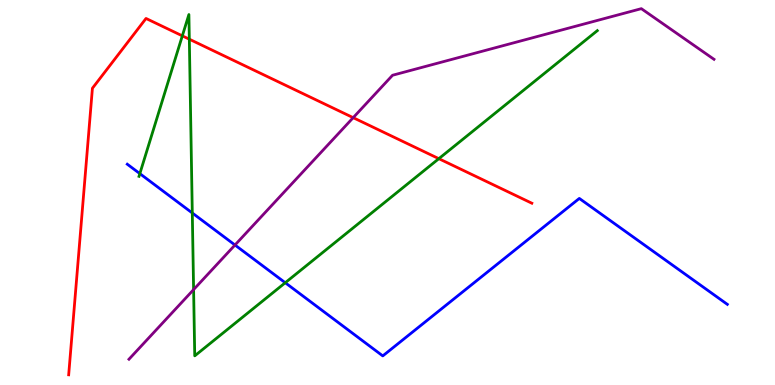[{'lines': ['blue', 'red'], 'intersections': []}, {'lines': ['green', 'red'], 'intersections': [{'x': 2.35, 'y': 9.07}, {'x': 2.44, 'y': 8.98}, {'x': 5.66, 'y': 5.88}]}, {'lines': ['purple', 'red'], 'intersections': [{'x': 4.56, 'y': 6.94}]}, {'lines': ['blue', 'green'], 'intersections': [{'x': 1.8, 'y': 5.49}, {'x': 2.48, 'y': 4.47}, {'x': 3.68, 'y': 2.66}]}, {'lines': ['blue', 'purple'], 'intersections': [{'x': 3.03, 'y': 3.64}]}, {'lines': ['green', 'purple'], 'intersections': [{'x': 2.5, 'y': 2.48}]}]